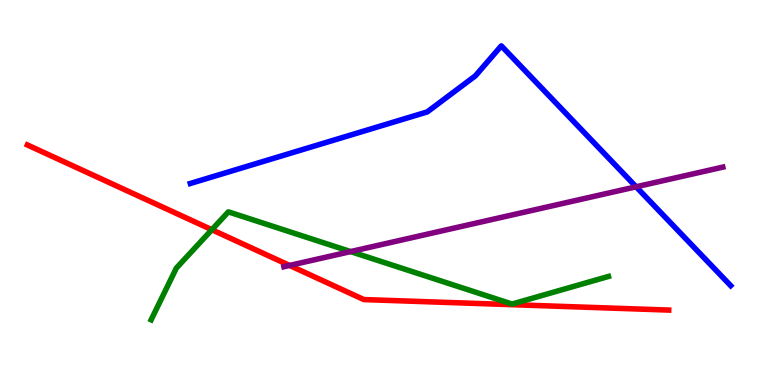[{'lines': ['blue', 'red'], 'intersections': []}, {'lines': ['green', 'red'], 'intersections': [{'x': 2.73, 'y': 4.03}]}, {'lines': ['purple', 'red'], 'intersections': [{'x': 3.74, 'y': 3.11}]}, {'lines': ['blue', 'green'], 'intersections': []}, {'lines': ['blue', 'purple'], 'intersections': [{'x': 8.21, 'y': 5.15}]}, {'lines': ['green', 'purple'], 'intersections': [{'x': 4.52, 'y': 3.47}]}]